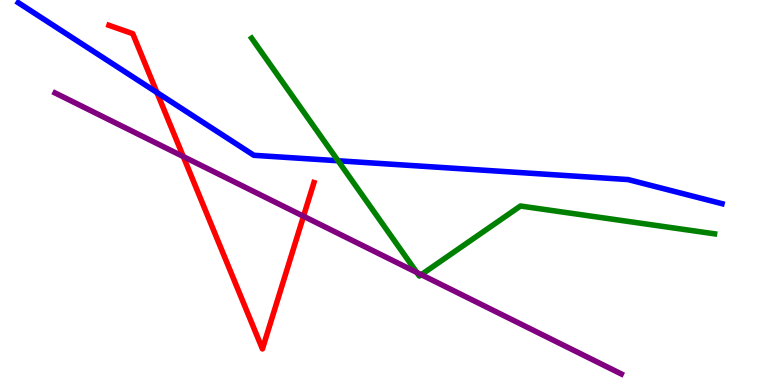[{'lines': ['blue', 'red'], 'intersections': [{'x': 2.03, 'y': 7.6}]}, {'lines': ['green', 'red'], 'intersections': []}, {'lines': ['purple', 'red'], 'intersections': [{'x': 2.37, 'y': 5.93}, {'x': 3.92, 'y': 4.38}]}, {'lines': ['blue', 'green'], 'intersections': [{'x': 4.36, 'y': 5.82}]}, {'lines': ['blue', 'purple'], 'intersections': []}, {'lines': ['green', 'purple'], 'intersections': [{'x': 5.38, 'y': 2.92}, {'x': 5.44, 'y': 2.87}]}]